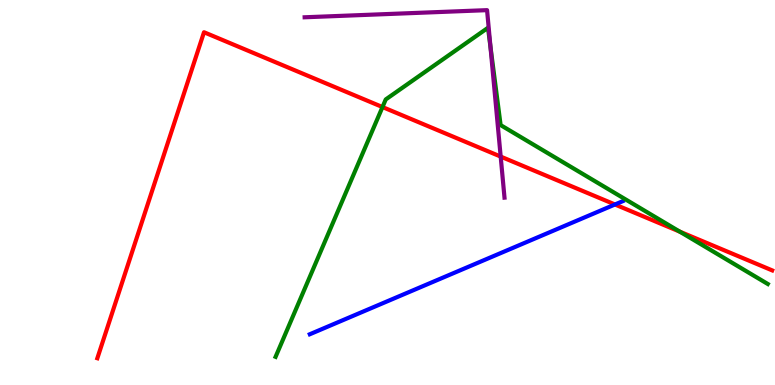[{'lines': ['blue', 'red'], 'intersections': [{'x': 7.93, 'y': 4.69}]}, {'lines': ['green', 'red'], 'intersections': [{'x': 4.94, 'y': 7.22}, {'x': 8.77, 'y': 3.98}]}, {'lines': ['purple', 'red'], 'intersections': [{'x': 6.46, 'y': 5.93}]}, {'lines': ['blue', 'green'], 'intersections': []}, {'lines': ['blue', 'purple'], 'intersections': []}, {'lines': ['green', 'purple'], 'intersections': [{'x': 6.33, 'y': 8.78}]}]